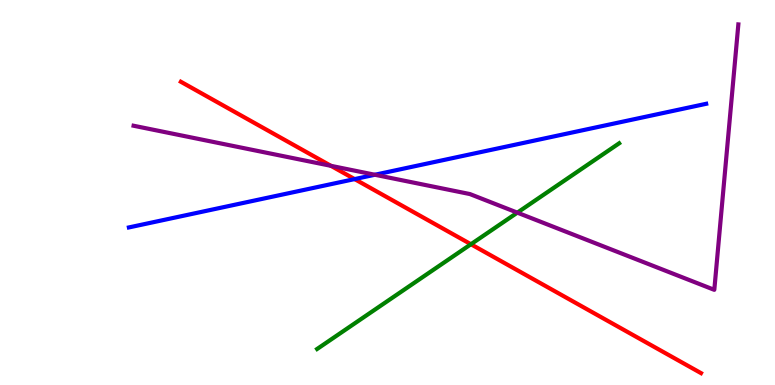[{'lines': ['blue', 'red'], 'intersections': [{'x': 4.58, 'y': 5.35}]}, {'lines': ['green', 'red'], 'intersections': [{'x': 6.08, 'y': 3.66}]}, {'lines': ['purple', 'red'], 'intersections': [{'x': 4.27, 'y': 5.69}]}, {'lines': ['blue', 'green'], 'intersections': []}, {'lines': ['blue', 'purple'], 'intersections': [{'x': 4.84, 'y': 5.46}]}, {'lines': ['green', 'purple'], 'intersections': [{'x': 6.68, 'y': 4.48}]}]